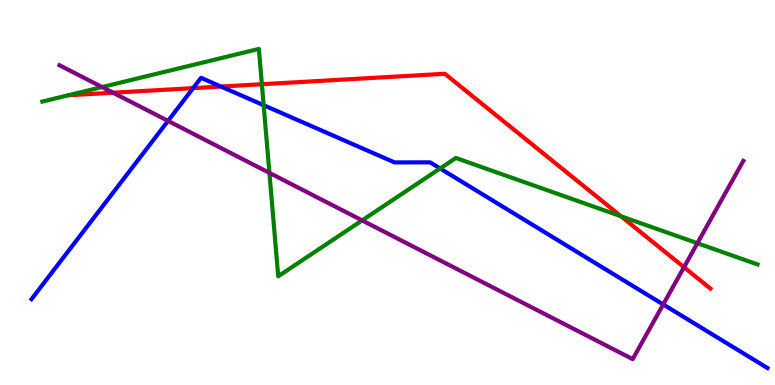[{'lines': ['blue', 'red'], 'intersections': [{'x': 2.49, 'y': 7.71}, {'x': 2.85, 'y': 7.75}]}, {'lines': ['green', 'red'], 'intersections': [{'x': 3.38, 'y': 7.81}, {'x': 8.01, 'y': 4.38}]}, {'lines': ['purple', 'red'], 'intersections': [{'x': 1.46, 'y': 7.59}, {'x': 8.83, 'y': 3.06}]}, {'lines': ['blue', 'green'], 'intersections': [{'x': 3.4, 'y': 7.27}, {'x': 5.68, 'y': 5.62}]}, {'lines': ['blue', 'purple'], 'intersections': [{'x': 2.17, 'y': 6.86}, {'x': 8.56, 'y': 2.09}]}, {'lines': ['green', 'purple'], 'intersections': [{'x': 1.32, 'y': 7.74}, {'x': 3.48, 'y': 5.51}, {'x': 4.67, 'y': 4.28}, {'x': 9.0, 'y': 3.68}]}]